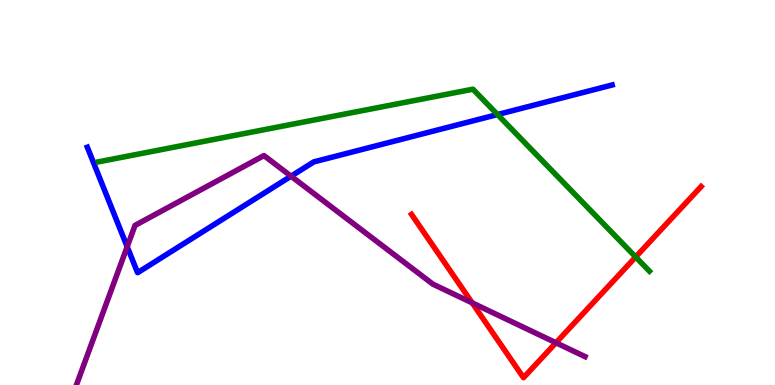[{'lines': ['blue', 'red'], 'intersections': []}, {'lines': ['green', 'red'], 'intersections': [{'x': 8.2, 'y': 3.33}]}, {'lines': ['purple', 'red'], 'intersections': [{'x': 6.09, 'y': 2.13}, {'x': 7.17, 'y': 1.1}]}, {'lines': ['blue', 'green'], 'intersections': [{'x': 6.42, 'y': 7.02}]}, {'lines': ['blue', 'purple'], 'intersections': [{'x': 1.64, 'y': 3.59}, {'x': 3.76, 'y': 5.42}]}, {'lines': ['green', 'purple'], 'intersections': []}]